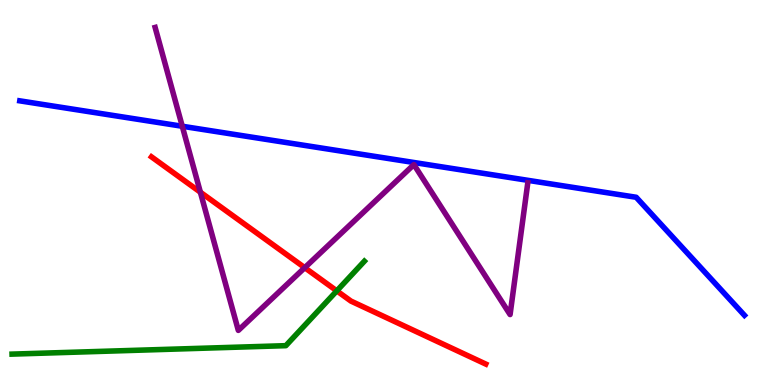[{'lines': ['blue', 'red'], 'intersections': []}, {'lines': ['green', 'red'], 'intersections': [{'x': 4.35, 'y': 2.45}]}, {'lines': ['purple', 'red'], 'intersections': [{'x': 2.59, 'y': 5.01}, {'x': 3.93, 'y': 3.05}]}, {'lines': ['blue', 'green'], 'intersections': []}, {'lines': ['blue', 'purple'], 'intersections': [{'x': 2.35, 'y': 6.72}]}, {'lines': ['green', 'purple'], 'intersections': []}]